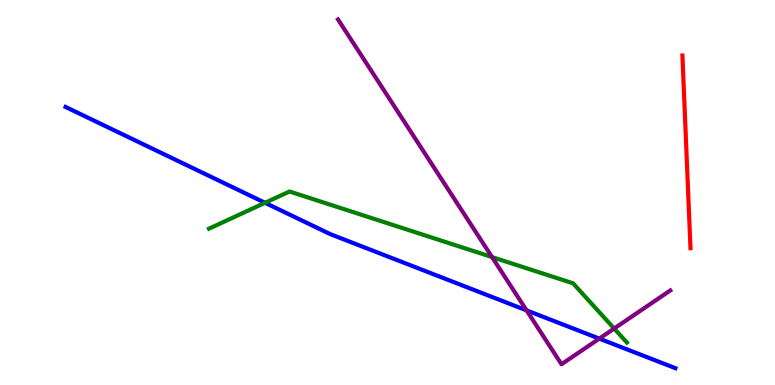[{'lines': ['blue', 'red'], 'intersections': []}, {'lines': ['green', 'red'], 'intersections': []}, {'lines': ['purple', 'red'], 'intersections': []}, {'lines': ['blue', 'green'], 'intersections': [{'x': 3.42, 'y': 4.73}]}, {'lines': ['blue', 'purple'], 'intersections': [{'x': 6.79, 'y': 1.94}, {'x': 7.73, 'y': 1.2}]}, {'lines': ['green', 'purple'], 'intersections': [{'x': 6.35, 'y': 3.32}, {'x': 7.92, 'y': 1.47}]}]